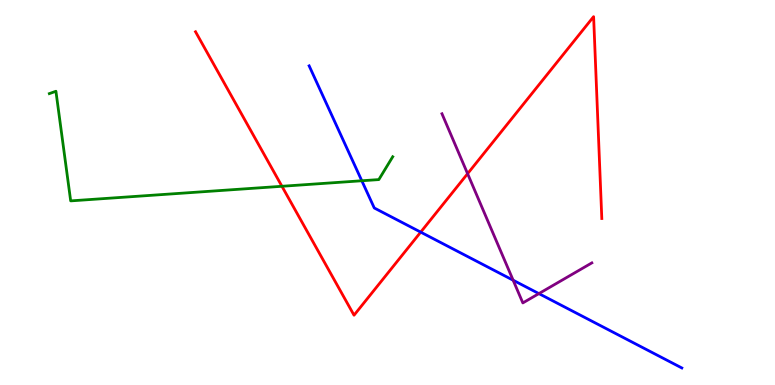[{'lines': ['blue', 'red'], 'intersections': [{'x': 5.43, 'y': 3.97}]}, {'lines': ['green', 'red'], 'intersections': [{'x': 3.64, 'y': 5.16}]}, {'lines': ['purple', 'red'], 'intersections': [{'x': 6.03, 'y': 5.49}]}, {'lines': ['blue', 'green'], 'intersections': [{'x': 4.67, 'y': 5.3}]}, {'lines': ['blue', 'purple'], 'intersections': [{'x': 6.62, 'y': 2.72}, {'x': 6.95, 'y': 2.37}]}, {'lines': ['green', 'purple'], 'intersections': []}]